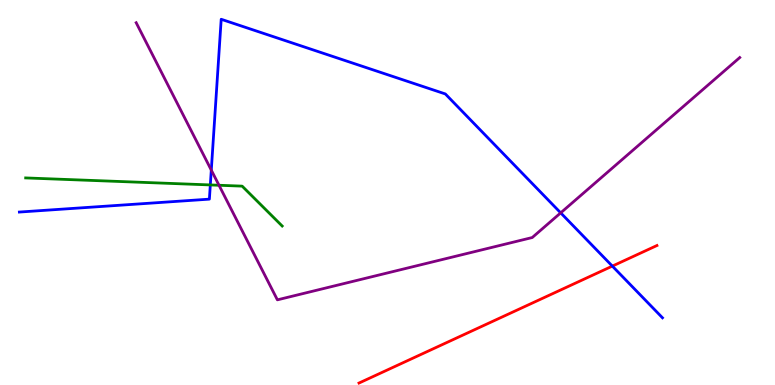[{'lines': ['blue', 'red'], 'intersections': [{'x': 7.9, 'y': 3.09}]}, {'lines': ['green', 'red'], 'intersections': []}, {'lines': ['purple', 'red'], 'intersections': []}, {'lines': ['blue', 'green'], 'intersections': [{'x': 2.71, 'y': 5.2}]}, {'lines': ['blue', 'purple'], 'intersections': [{'x': 2.73, 'y': 5.58}, {'x': 7.23, 'y': 4.47}]}, {'lines': ['green', 'purple'], 'intersections': [{'x': 2.83, 'y': 5.19}]}]